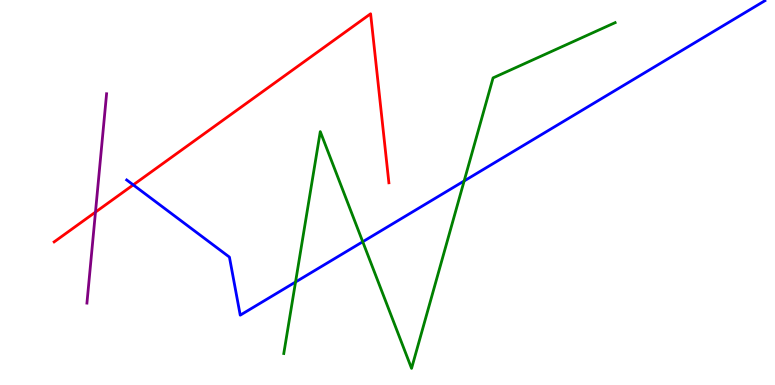[{'lines': ['blue', 'red'], 'intersections': [{'x': 1.72, 'y': 5.2}]}, {'lines': ['green', 'red'], 'intersections': []}, {'lines': ['purple', 'red'], 'intersections': [{'x': 1.23, 'y': 4.49}]}, {'lines': ['blue', 'green'], 'intersections': [{'x': 3.81, 'y': 2.67}, {'x': 4.68, 'y': 3.72}, {'x': 5.99, 'y': 5.3}]}, {'lines': ['blue', 'purple'], 'intersections': []}, {'lines': ['green', 'purple'], 'intersections': []}]